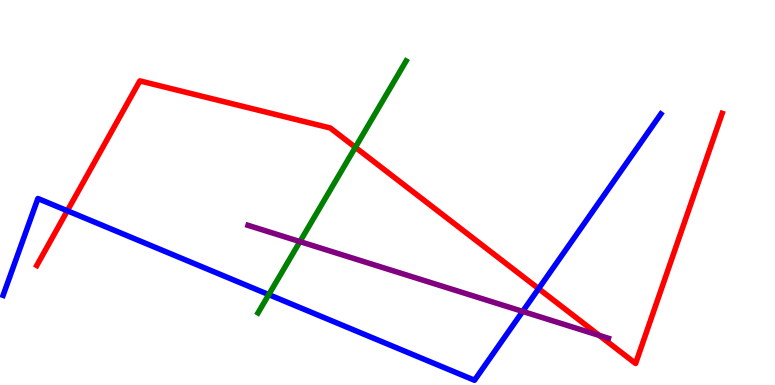[{'lines': ['blue', 'red'], 'intersections': [{'x': 0.869, 'y': 4.53}, {'x': 6.95, 'y': 2.5}]}, {'lines': ['green', 'red'], 'intersections': [{'x': 4.59, 'y': 6.17}]}, {'lines': ['purple', 'red'], 'intersections': [{'x': 7.73, 'y': 1.29}]}, {'lines': ['blue', 'green'], 'intersections': [{'x': 3.47, 'y': 2.35}]}, {'lines': ['blue', 'purple'], 'intersections': [{'x': 6.74, 'y': 1.91}]}, {'lines': ['green', 'purple'], 'intersections': [{'x': 3.87, 'y': 3.72}]}]